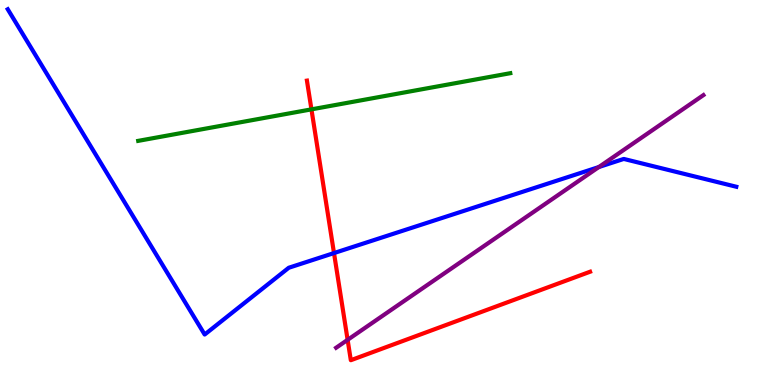[{'lines': ['blue', 'red'], 'intersections': [{'x': 4.31, 'y': 3.43}]}, {'lines': ['green', 'red'], 'intersections': [{'x': 4.02, 'y': 7.16}]}, {'lines': ['purple', 'red'], 'intersections': [{'x': 4.49, 'y': 1.17}]}, {'lines': ['blue', 'green'], 'intersections': []}, {'lines': ['blue', 'purple'], 'intersections': [{'x': 7.73, 'y': 5.66}]}, {'lines': ['green', 'purple'], 'intersections': []}]